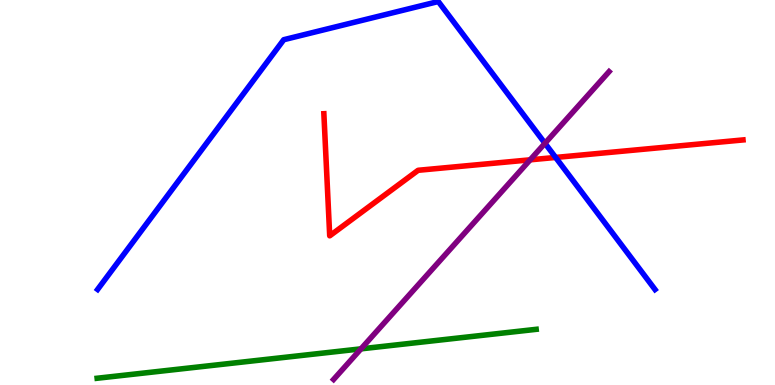[{'lines': ['blue', 'red'], 'intersections': [{'x': 7.17, 'y': 5.91}]}, {'lines': ['green', 'red'], 'intersections': []}, {'lines': ['purple', 'red'], 'intersections': [{'x': 6.84, 'y': 5.85}]}, {'lines': ['blue', 'green'], 'intersections': []}, {'lines': ['blue', 'purple'], 'intersections': [{'x': 7.03, 'y': 6.28}]}, {'lines': ['green', 'purple'], 'intersections': [{'x': 4.66, 'y': 0.939}]}]